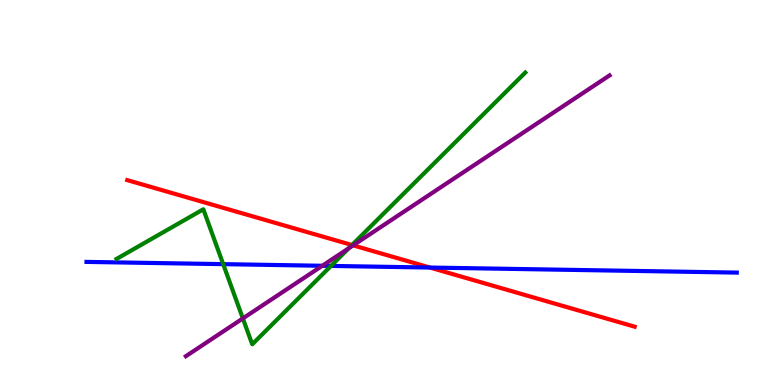[{'lines': ['blue', 'red'], 'intersections': [{'x': 5.55, 'y': 3.05}]}, {'lines': ['green', 'red'], 'intersections': [{'x': 4.54, 'y': 3.64}]}, {'lines': ['purple', 'red'], 'intersections': [{'x': 4.56, 'y': 3.63}]}, {'lines': ['blue', 'green'], 'intersections': [{'x': 2.88, 'y': 3.14}, {'x': 4.27, 'y': 3.09}]}, {'lines': ['blue', 'purple'], 'intersections': [{'x': 4.16, 'y': 3.1}]}, {'lines': ['green', 'purple'], 'intersections': [{'x': 3.13, 'y': 1.73}, {'x': 4.5, 'y': 3.55}]}]